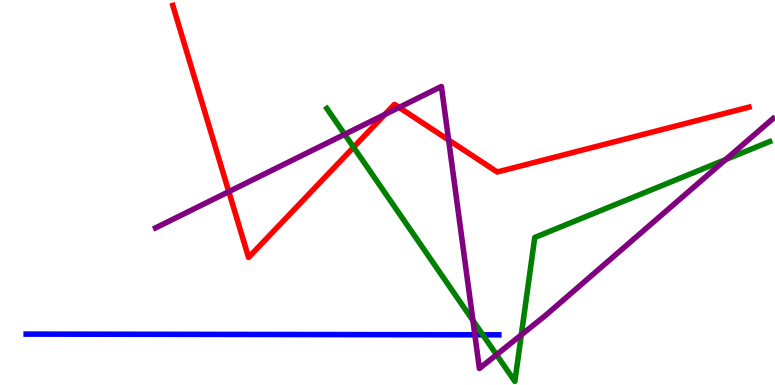[{'lines': ['blue', 'red'], 'intersections': []}, {'lines': ['green', 'red'], 'intersections': [{'x': 4.56, 'y': 6.18}]}, {'lines': ['purple', 'red'], 'intersections': [{'x': 2.95, 'y': 5.02}, {'x': 4.97, 'y': 7.03}, {'x': 5.15, 'y': 7.21}, {'x': 5.79, 'y': 6.36}]}, {'lines': ['blue', 'green'], 'intersections': [{'x': 6.23, 'y': 1.3}]}, {'lines': ['blue', 'purple'], 'intersections': [{'x': 6.13, 'y': 1.3}]}, {'lines': ['green', 'purple'], 'intersections': [{'x': 4.45, 'y': 6.51}, {'x': 6.1, 'y': 1.68}, {'x': 6.41, 'y': 0.786}, {'x': 6.73, 'y': 1.3}, {'x': 9.36, 'y': 5.86}]}]